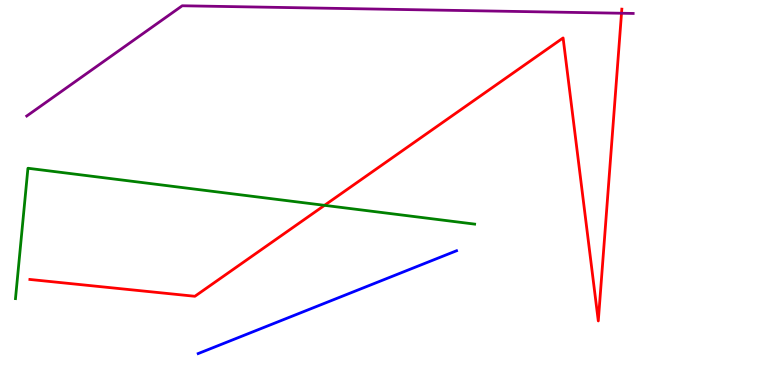[{'lines': ['blue', 'red'], 'intersections': []}, {'lines': ['green', 'red'], 'intersections': [{'x': 4.19, 'y': 4.67}]}, {'lines': ['purple', 'red'], 'intersections': [{'x': 8.02, 'y': 9.66}]}, {'lines': ['blue', 'green'], 'intersections': []}, {'lines': ['blue', 'purple'], 'intersections': []}, {'lines': ['green', 'purple'], 'intersections': []}]